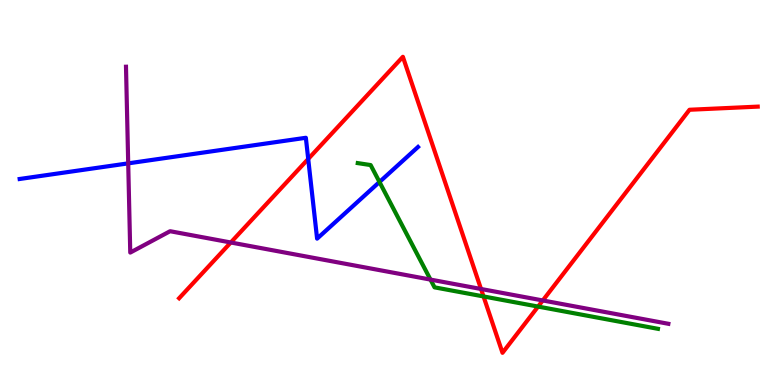[{'lines': ['blue', 'red'], 'intersections': [{'x': 3.98, 'y': 5.87}]}, {'lines': ['green', 'red'], 'intersections': [{'x': 6.24, 'y': 2.3}, {'x': 6.94, 'y': 2.04}]}, {'lines': ['purple', 'red'], 'intersections': [{'x': 2.98, 'y': 3.7}, {'x': 6.21, 'y': 2.49}, {'x': 7.0, 'y': 2.2}]}, {'lines': ['blue', 'green'], 'intersections': [{'x': 4.9, 'y': 5.27}]}, {'lines': ['blue', 'purple'], 'intersections': [{'x': 1.65, 'y': 5.76}]}, {'lines': ['green', 'purple'], 'intersections': [{'x': 5.55, 'y': 2.74}]}]